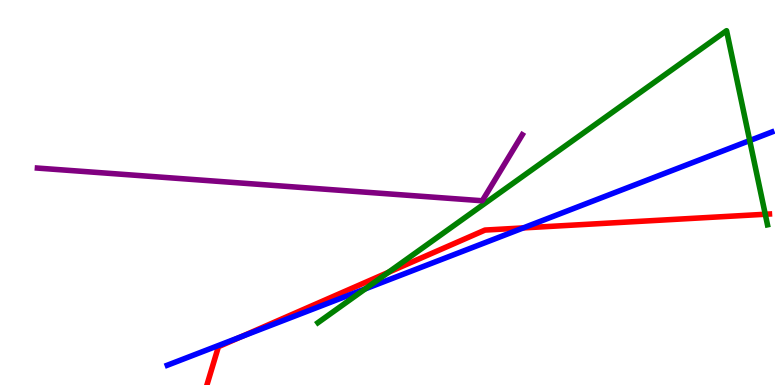[{'lines': ['blue', 'red'], 'intersections': [{'x': 3.11, 'y': 1.25}, {'x': 6.75, 'y': 4.08}]}, {'lines': ['green', 'red'], 'intersections': [{'x': 5.01, 'y': 2.93}, {'x': 9.87, 'y': 4.43}]}, {'lines': ['purple', 'red'], 'intersections': []}, {'lines': ['blue', 'green'], 'intersections': [{'x': 4.71, 'y': 2.5}, {'x': 9.67, 'y': 6.35}]}, {'lines': ['blue', 'purple'], 'intersections': []}, {'lines': ['green', 'purple'], 'intersections': []}]